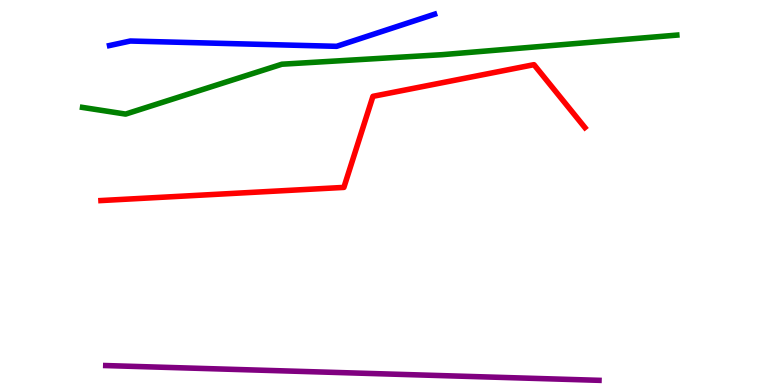[{'lines': ['blue', 'red'], 'intersections': []}, {'lines': ['green', 'red'], 'intersections': []}, {'lines': ['purple', 'red'], 'intersections': []}, {'lines': ['blue', 'green'], 'intersections': []}, {'lines': ['blue', 'purple'], 'intersections': []}, {'lines': ['green', 'purple'], 'intersections': []}]